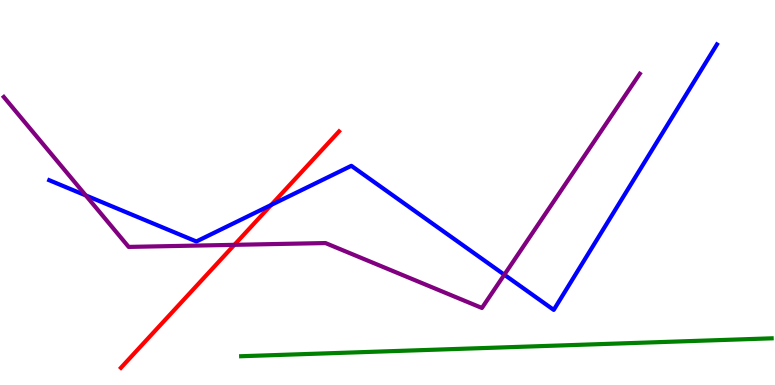[{'lines': ['blue', 'red'], 'intersections': [{'x': 3.5, 'y': 4.68}]}, {'lines': ['green', 'red'], 'intersections': []}, {'lines': ['purple', 'red'], 'intersections': [{'x': 3.02, 'y': 3.64}]}, {'lines': ['blue', 'green'], 'intersections': []}, {'lines': ['blue', 'purple'], 'intersections': [{'x': 1.11, 'y': 4.92}, {'x': 6.51, 'y': 2.86}]}, {'lines': ['green', 'purple'], 'intersections': []}]